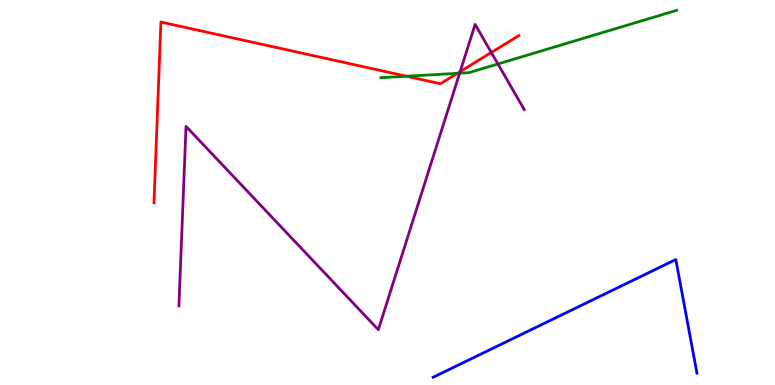[{'lines': ['blue', 'red'], 'intersections': []}, {'lines': ['green', 'red'], 'intersections': [{'x': 5.25, 'y': 8.02}, {'x': 5.9, 'y': 8.1}]}, {'lines': ['purple', 'red'], 'intersections': [{'x': 5.94, 'y': 8.14}, {'x': 6.34, 'y': 8.64}]}, {'lines': ['blue', 'green'], 'intersections': []}, {'lines': ['blue', 'purple'], 'intersections': []}, {'lines': ['green', 'purple'], 'intersections': [{'x': 5.93, 'y': 8.1}, {'x': 6.42, 'y': 8.34}]}]